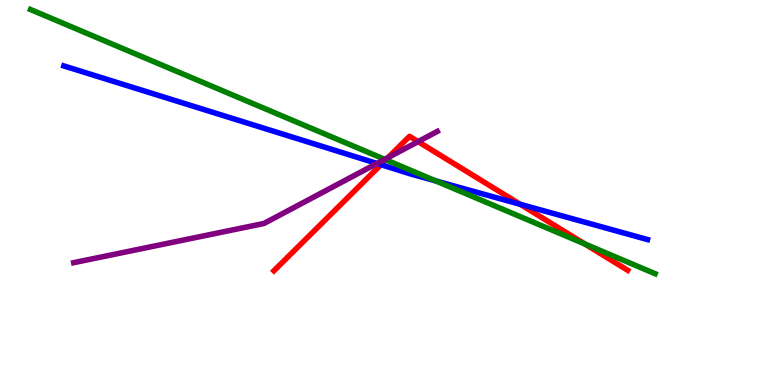[{'lines': ['blue', 'red'], 'intersections': [{'x': 4.92, 'y': 5.72}, {'x': 6.71, 'y': 4.69}]}, {'lines': ['green', 'red'], 'intersections': [{'x': 4.98, 'y': 5.85}, {'x': 7.55, 'y': 3.66}]}, {'lines': ['purple', 'red'], 'intersections': [{'x': 5.01, 'y': 5.91}, {'x': 5.39, 'y': 6.32}]}, {'lines': ['blue', 'green'], 'intersections': [{'x': 5.62, 'y': 5.3}]}, {'lines': ['blue', 'purple'], 'intersections': [{'x': 4.86, 'y': 5.75}]}, {'lines': ['green', 'purple'], 'intersections': [{'x': 4.96, 'y': 5.86}]}]